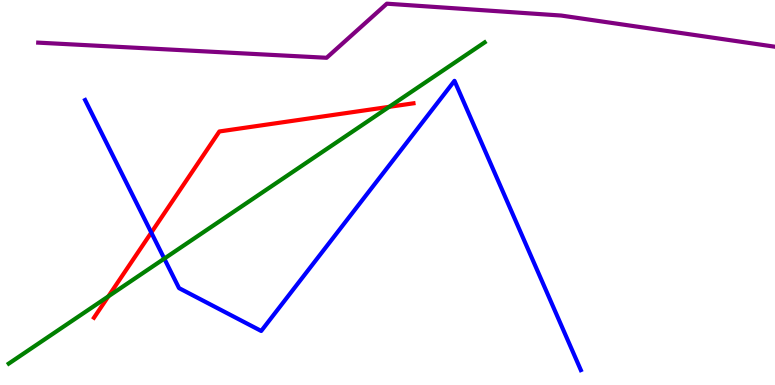[{'lines': ['blue', 'red'], 'intersections': [{'x': 1.95, 'y': 3.96}]}, {'lines': ['green', 'red'], 'intersections': [{'x': 1.4, 'y': 2.3}, {'x': 5.02, 'y': 7.22}]}, {'lines': ['purple', 'red'], 'intersections': []}, {'lines': ['blue', 'green'], 'intersections': [{'x': 2.12, 'y': 3.28}]}, {'lines': ['blue', 'purple'], 'intersections': []}, {'lines': ['green', 'purple'], 'intersections': []}]